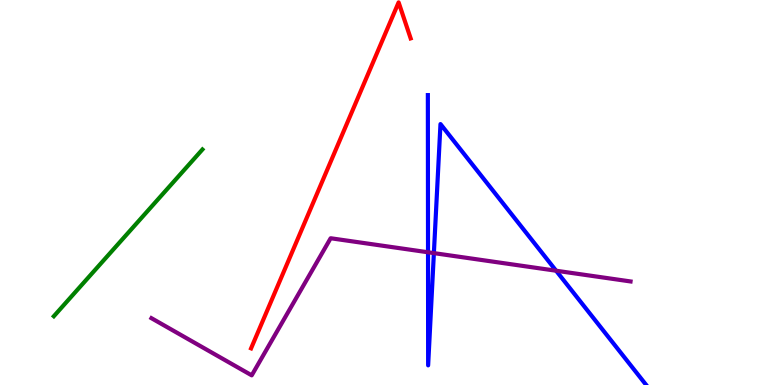[{'lines': ['blue', 'red'], 'intersections': []}, {'lines': ['green', 'red'], 'intersections': []}, {'lines': ['purple', 'red'], 'intersections': []}, {'lines': ['blue', 'green'], 'intersections': []}, {'lines': ['blue', 'purple'], 'intersections': [{'x': 5.52, 'y': 3.45}, {'x': 5.6, 'y': 3.43}, {'x': 7.18, 'y': 2.97}]}, {'lines': ['green', 'purple'], 'intersections': []}]